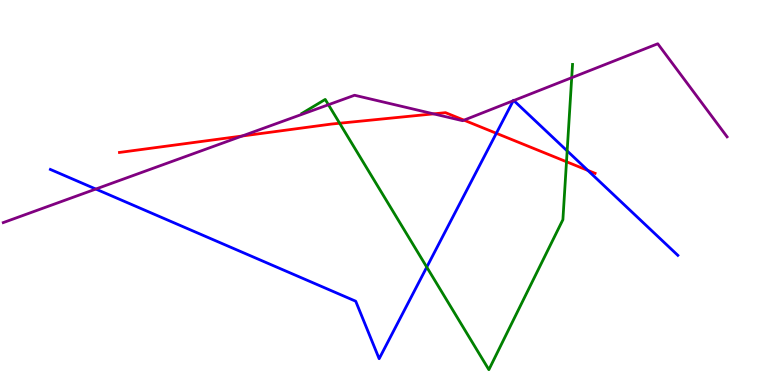[{'lines': ['blue', 'red'], 'intersections': [{'x': 6.4, 'y': 6.54}, {'x': 7.58, 'y': 5.57}]}, {'lines': ['green', 'red'], 'intersections': [{'x': 4.38, 'y': 6.8}, {'x': 7.31, 'y': 5.8}]}, {'lines': ['purple', 'red'], 'intersections': [{'x': 3.12, 'y': 6.47}, {'x': 5.59, 'y': 7.04}, {'x': 5.99, 'y': 6.88}]}, {'lines': ['blue', 'green'], 'intersections': [{'x': 5.51, 'y': 3.06}, {'x': 7.32, 'y': 6.08}]}, {'lines': ['blue', 'purple'], 'intersections': [{'x': 1.24, 'y': 5.09}, {'x': 6.62, 'y': 7.38}, {'x': 6.63, 'y': 7.39}]}, {'lines': ['green', 'purple'], 'intersections': [{'x': 4.24, 'y': 7.28}, {'x': 7.38, 'y': 7.98}]}]